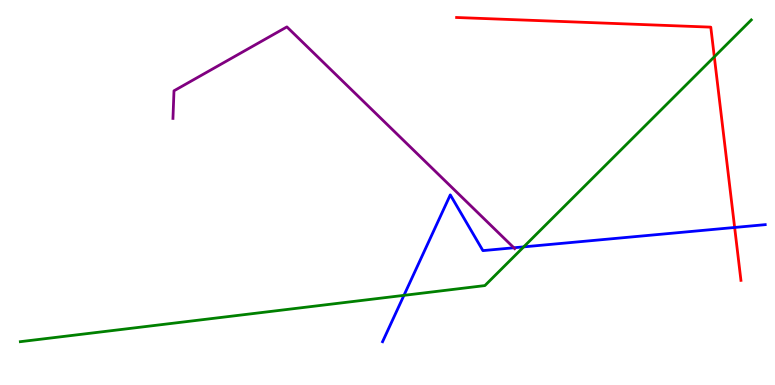[{'lines': ['blue', 'red'], 'intersections': [{'x': 9.48, 'y': 4.09}]}, {'lines': ['green', 'red'], 'intersections': [{'x': 9.22, 'y': 8.52}]}, {'lines': ['purple', 'red'], 'intersections': []}, {'lines': ['blue', 'green'], 'intersections': [{'x': 5.21, 'y': 2.33}, {'x': 6.76, 'y': 3.59}]}, {'lines': ['blue', 'purple'], 'intersections': [{'x': 6.63, 'y': 3.56}]}, {'lines': ['green', 'purple'], 'intersections': []}]